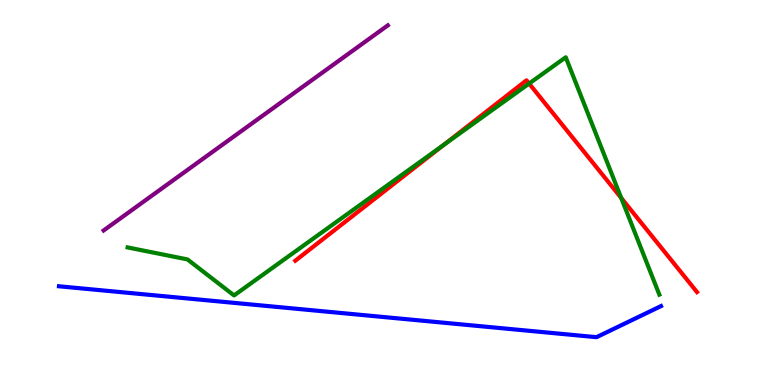[{'lines': ['blue', 'red'], 'intersections': []}, {'lines': ['green', 'red'], 'intersections': [{'x': 5.73, 'y': 6.24}, {'x': 6.83, 'y': 7.83}, {'x': 8.02, 'y': 4.86}]}, {'lines': ['purple', 'red'], 'intersections': []}, {'lines': ['blue', 'green'], 'intersections': []}, {'lines': ['blue', 'purple'], 'intersections': []}, {'lines': ['green', 'purple'], 'intersections': []}]